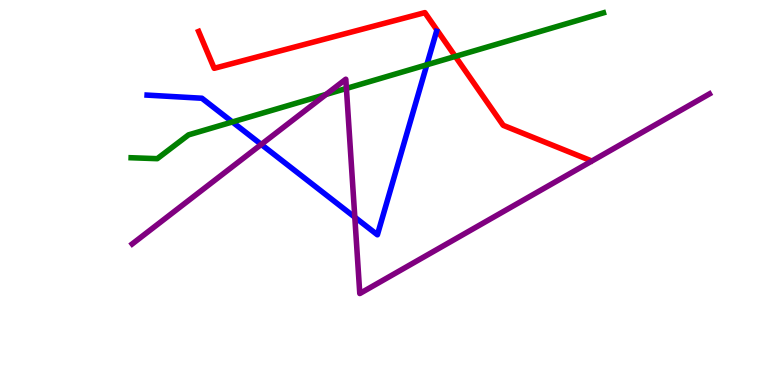[{'lines': ['blue', 'red'], 'intersections': []}, {'lines': ['green', 'red'], 'intersections': [{'x': 5.87, 'y': 8.53}]}, {'lines': ['purple', 'red'], 'intersections': []}, {'lines': ['blue', 'green'], 'intersections': [{'x': 3.0, 'y': 6.83}, {'x': 5.51, 'y': 8.32}]}, {'lines': ['blue', 'purple'], 'intersections': [{'x': 3.37, 'y': 6.25}, {'x': 4.58, 'y': 4.36}]}, {'lines': ['green', 'purple'], 'intersections': [{'x': 4.21, 'y': 7.55}, {'x': 4.47, 'y': 7.7}]}]